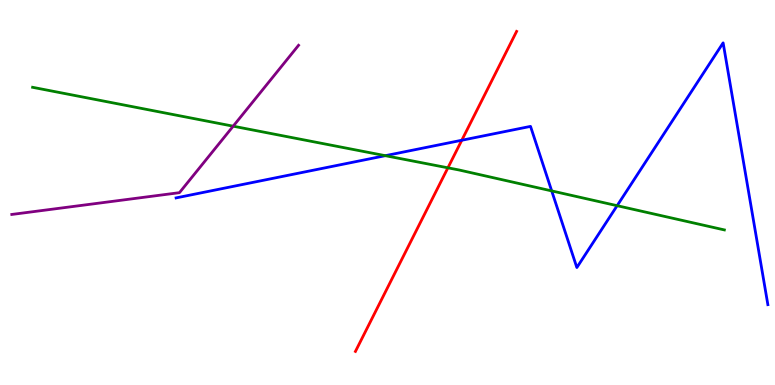[{'lines': ['blue', 'red'], 'intersections': [{'x': 5.96, 'y': 6.36}]}, {'lines': ['green', 'red'], 'intersections': [{'x': 5.78, 'y': 5.64}]}, {'lines': ['purple', 'red'], 'intersections': []}, {'lines': ['blue', 'green'], 'intersections': [{'x': 4.97, 'y': 5.96}, {'x': 7.12, 'y': 5.04}, {'x': 7.96, 'y': 4.66}]}, {'lines': ['blue', 'purple'], 'intersections': []}, {'lines': ['green', 'purple'], 'intersections': [{'x': 3.01, 'y': 6.72}]}]